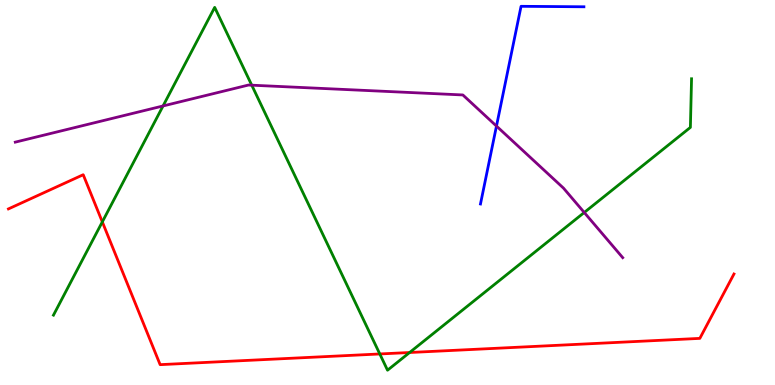[{'lines': ['blue', 'red'], 'intersections': []}, {'lines': ['green', 'red'], 'intersections': [{'x': 1.32, 'y': 4.24}, {'x': 4.9, 'y': 0.806}, {'x': 5.29, 'y': 0.844}]}, {'lines': ['purple', 'red'], 'intersections': []}, {'lines': ['blue', 'green'], 'intersections': []}, {'lines': ['blue', 'purple'], 'intersections': [{'x': 6.41, 'y': 6.73}]}, {'lines': ['green', 'purple'], 'intersections': [{'x': 2.1, 'y': 7.25}, {'x': 3.25, 'y': 7.79}, {'x': 7.54, 'y': 4.48}]}]